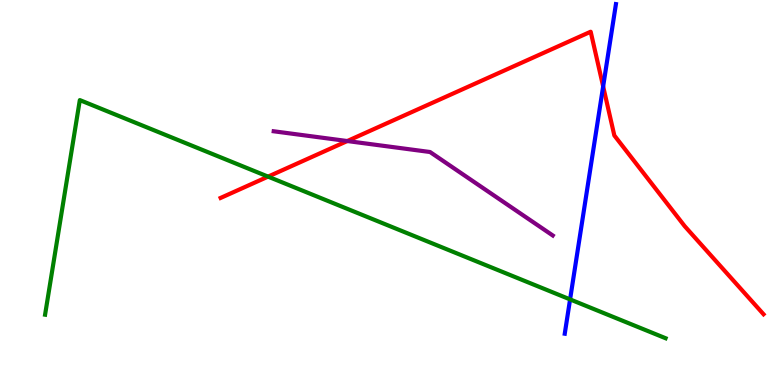[{'lines': ['blue', 'red'], 'intersections': [{'x': 7.78, 'y': 7.76}]}, {'lines': ['green', 'red'], 'intersections': [{'x': 3.46, 'y': 5.41}]}, {'lines': ['purple', 'red'], 'intersections': [{'x': 4.48, 'y': 6.34}]}, {'lines': ['blue', 'green'], 'intersections': [{'x': 7.36, 'y': 2.22}]}, {'lines': ['blue', 'purple'], 'intersections': []}, {'lines': ['green', 'purple'], 'intersections': []}]